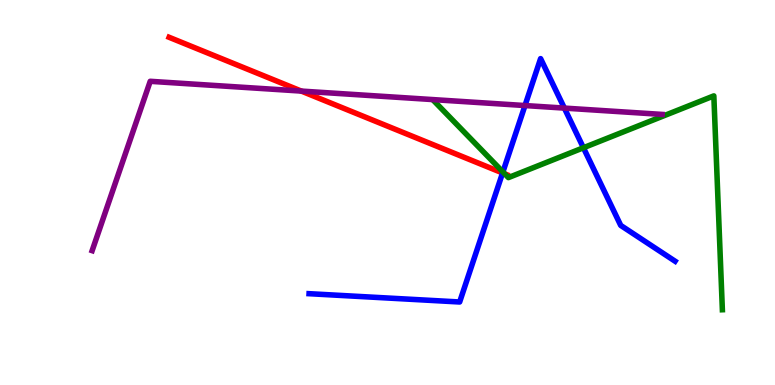[{'lines': ['blue', 'red'], 'intersections': [{'x': 6.48, 'y': 5.51}]}, {'lines': ['green', 'red'], 'intersections': [{'x': 6.51, 'y': 5.48}]}, {'lines': ['purple', 'red'], 'intersections': [{'x': 3.89, 'y': 7.63}]}, {'lines': ['blue', 'green'], 'intersections': [{'x': 6.49, 'y': 5.53}, {'x': 7.53, 'y': 6.16}]}, {'lines': ['blue', 'purple'], 'intersections': [{'x': 6.77, 'y': 7.26}, {'x': 7.28, 'y': 7.19}]}, {'lines': ['green', 'purple'], 'intersections': []}]